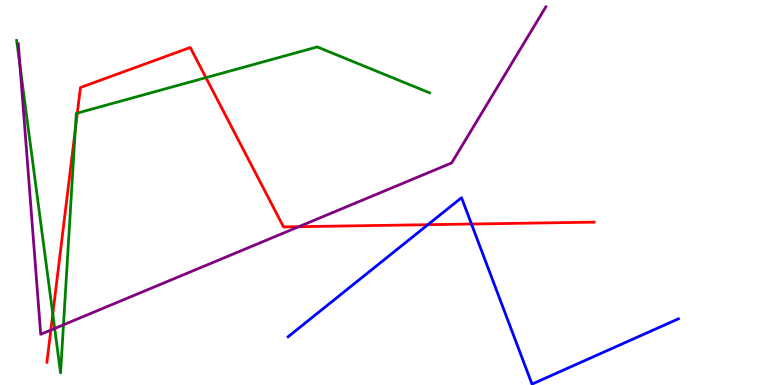[{'lines': ['blue', 'red'], 'intersections': [{'x': 5.52, 'y': 4.16}, {'x': 6.08, 'y': 4.18}]}, {'lines': ['green', 'red'], 'intersections': [{'x': 0.681, 'y': 1.84}, {'x': 0.972, 'y': 6.63}, {'x': 0.998, 'y': 7.06}, {'x': 2.66, 'y': 7.98}]}, {'lines': ['purple', 'red'], 'intersections': [{'x': 0.656, 'y': 1.43}, {'x': 3.86, 'y': 4.11}]}, {'lines': ['blue', 'green'], 'intersections': []}, {'lines': ['blue', 'purple'], 'intersections': []}, {'lines': ['green', 'purple'], 'intersections': [{'x': 0.258, 'y': 8.29}, {'x': 0.706, 'y': 1.47}, {'x': 0.819, 'y': 1.56}]}]